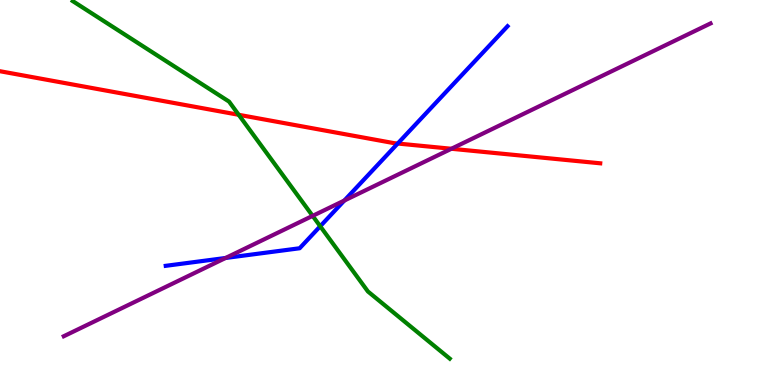[{'lines': ['blue', 'red'], 'intersections': [{'x': 5.13, 'y': 6.27}]}, {'lines': ['green', 'red'], 'intersections': [{'x': 3.08, 'y': 7.02}]}, {'lines': ['purple', 'red'], 'intersections': [{'x': 5.82, 'y': 6.14}]}, {'lines': ['blue', 'green'], 'intersections': [{'x': 4.13, 'y': 4.12}]}, {'lines': ['blue', 'purple'], 'intersections': [{'x': 2.91, 'y': 3.3}, {'x': 4.44, 'y': 4.79}]}, {'lines': ['green', 'purple'], 'intersections': [{'x': 4.03, 'y': 4.39}]}]